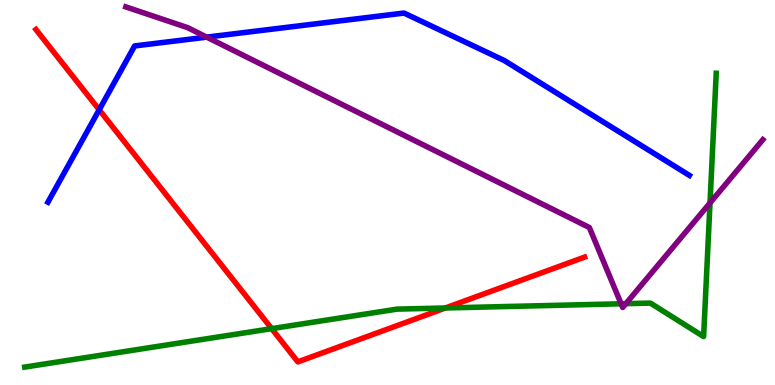[{'lines': ['blue', 'red'], 'intersections': [{'x': 1.28, 'y': 7.15}]}, {'lines': ['green', 'red'], 'intersections': [{'x': 3.51, 'y': 1.46}, {'x': 5.75, 'y': 2.0}]}, {'lines': ['purple', 'red'], 'intersections': []}, {'lines': ['blue', 'green'], 'intersections': []}, {'lines': ['blue', 'purple'], 'intersections': [{'x': 2.67, 'y': 9.04}]}, {'lines': ['green', 'purple'], 'intersections': [{'x': 8.01, 'y': 2.11}, {'x': 8.08, 'y': 2.11}, {'x': 9.16, 'y': 4.73}]}]